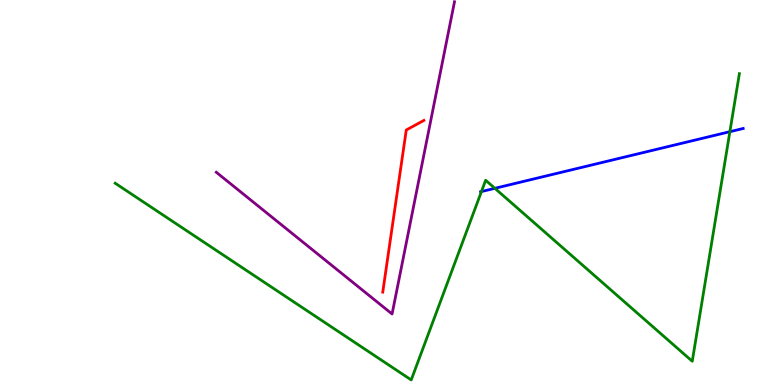[{'lines': ['blue', 'red'], 'intersections': []}, {'lines': ['green', 'red'], 'intersections': []}, {'lines': ['purple', 'red'], 'intersections': []}, {'lines': ['blue', 'green'], 'intersections': [{'x': 6.21, 'y': 5.02}, {'x': 6.39, 'y': 5.11}, {'x': 9.42, 'y': 6.58}]}, {'lines': ['blue', 'purple'], 'intersections': []}, {'lines': ['green', 'purple'], 'intersections': []}]